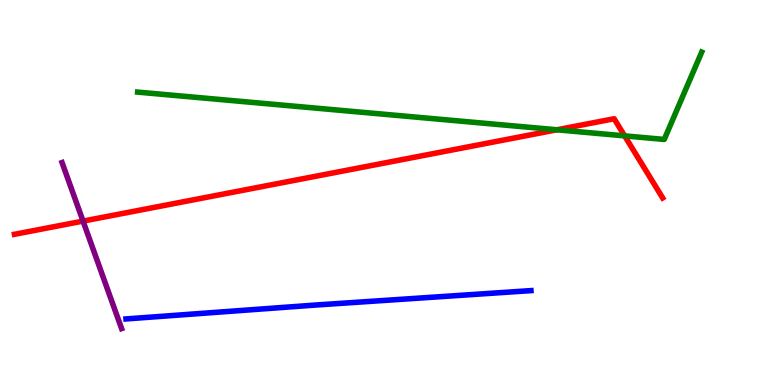[{'lines': ['blue', 'red'], 'intersections': []}, {'lines': ['green', 'red'], 'intersections': [{'x': 7.19, 'y': 6.63}, {'x': 8.06, 'y': 6.47}]}, {'lines': ['purple', 'red'], 'intersections': [{'x': 1.07, 'y': 4.26}]}, {'lines': ['blue', 'green'], 'intersections': []}, {'lines': ['blue', 'purple'], 'intersections': []}, {'lines': ['green', 'purple'], 'intersections': []}]